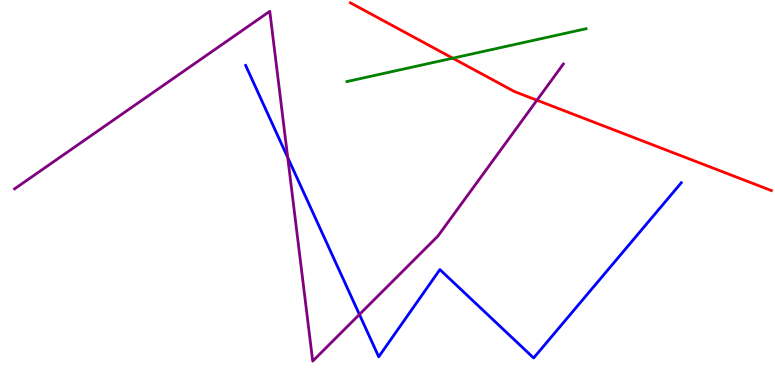[{'lines': ['blue', 'red'], 'intersections': []}, {'lines': ['green', 'red'], 'intersections': [{'x': 5.84, 'y': 8.49}]}, {'lines': ['purple', 'red'], 'intersections': [{'x': 6.93, 'y': 7.4}]}, {'lines': ['blue', 'green'], 'intersections': []}, {'lines': ['blue', 'purple'], 'intersections': [{'x': 3.71, 'y': 5.91}, {'x': 4.64, 'y': 1.83}]}, {'lines': ['green', 'purple'], 'intersections': []}]